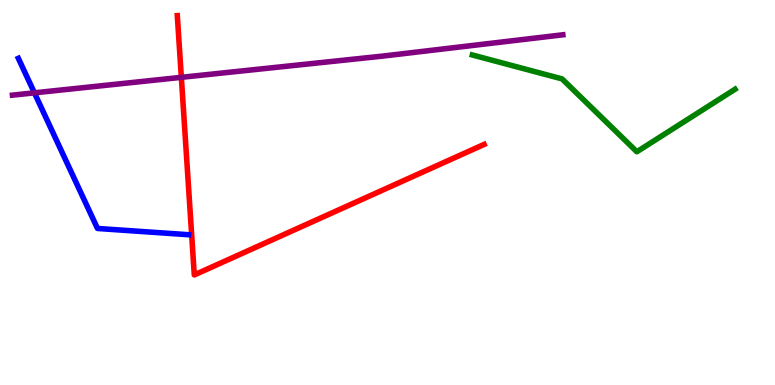[{'lines': ['blue', 'red'], 'intersections': []}, {'lines': ['green', 'red'], 'intersections': []}, {'lines': ['purple', 'red'], 'intersections': [{'x': 2.34, 'y': 7.99}]}, {'lines': ['blue', 'green'], 'intersections': []}, {'lines': ['blue', 'purple'], 'intersections': [{'x': 0.444, 'y': 7.59}]}, {'lines': ['green', 'purple'], 'intersections': []}]